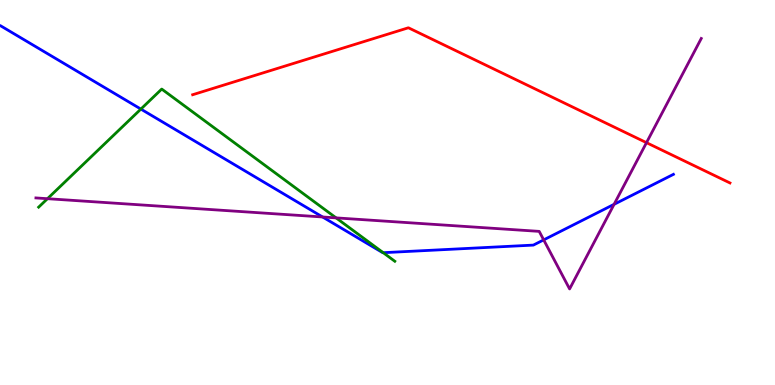[{'lines': ['blue', 'red'], 'intersections': []}, {'lines': ['green', 'red'], 'intersections': []}, {'lines': ['purple', 'red'], 'intersections': [{'x': 8.34, 'y': 6.29}]}, {'lines': ['blue', 'green'], 'intersections': [{'x': 1.82, 'y': 7.17}, {'x': 4.94, 'y': 3.44}]}, {'lines': ['blue', 'purple'], 'intersections': [{'x': 4.16, 'y': 4.36}, {'x': 7.02, 'y': 3.77}, {'x': 7.92, 'y': 4.69}]}, {'lines': ['green', 'purple'], 'intersections': [{'x': 0.612, 'y': 4.84}, {'x': 4.34, 'y': 4.34}]}]